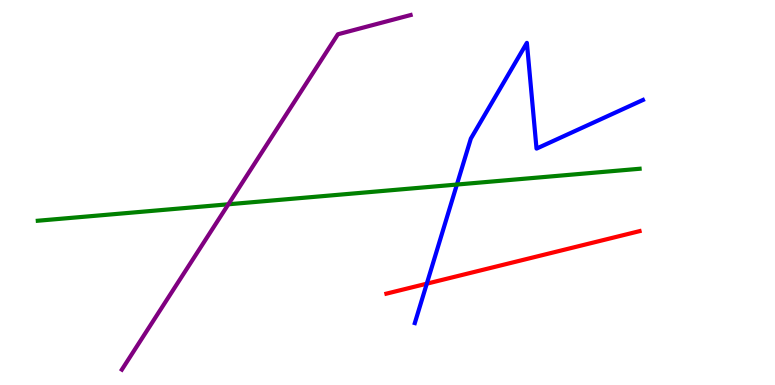[{'lines': ['blue', 'red'], 'intersections': [{'x': 5.51, 'y': 2.63}]}, {'lines': ['green', 'red'], 'intersections': []}, {'lines': ['purple', 'red'], 'intersections': []}, {'lines': ['blue', 'green'], 'intersections': [{'x': 5.9, 'y': 5.21}]}, {'lines': ['blue', 'purple'], 'intersections': []}, {'lines': ['green', 'purple'], 'intersections': [{'x': 2.95, 'y': 4.69}]}]